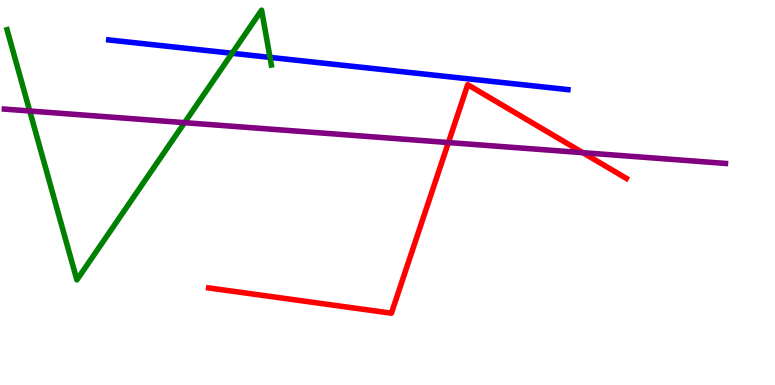[{'lines': ['blue', 'red'], 'intersections': []}, {'lines': ['green', 'red'], 'intersections': []}, {'lines': ['purple', 'red'], 'intersections': [{'x': 5.79, 'y': 6.3}, {'x': 7.52, 'y': 6.03}]}, {'lines': ['blue', 'green'], 'intersections': [{'x': 2.99, 'y': 8.62}, {'x': 3.48, 'y': 8.51}]}, {'lines': ['blue', 'purple'], 'intersections': []}, {'lines': ['green', 'purple'], 'intersections': [{'x': 0.384, 'y': 7.12}, {'x': 2.38, 'y': 6.81}]}]